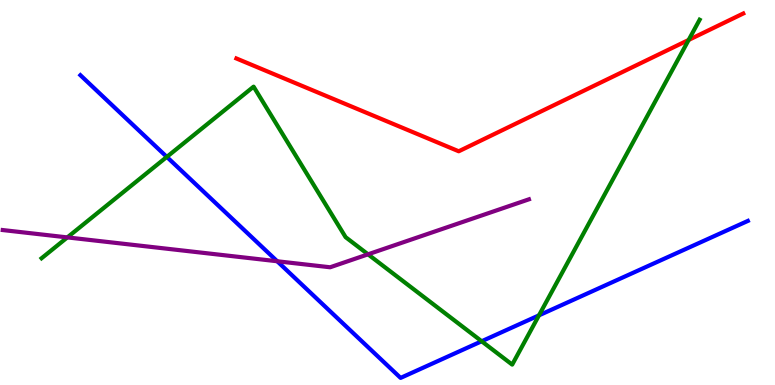[{'lines': ['blue', 'red'], 'intersections': []}, {'lines': ['green', 'red'], 'intersections': [{'x': 8.89, 'y': 8.96}]}, {'lines': ['purple', 'red'], 'intersections': []}, {'lines': ['blue', 'green'], 'intersections': [{'x': 2.15, 'y': 5.92}, {'x': 6.22, 'y': 1.14}, {'x': 6.95, 'y': 1.81}]}, {'lines': ['blue', 'purple'], 'intersections': [{'x': 3.58, 'y': 3.21}]}, {'lines': ['green', 'purple'], 'intersections': [{'x': 0.869, 'y': 3.83}, {'x': 4.75, 'y': 3.39}]}]